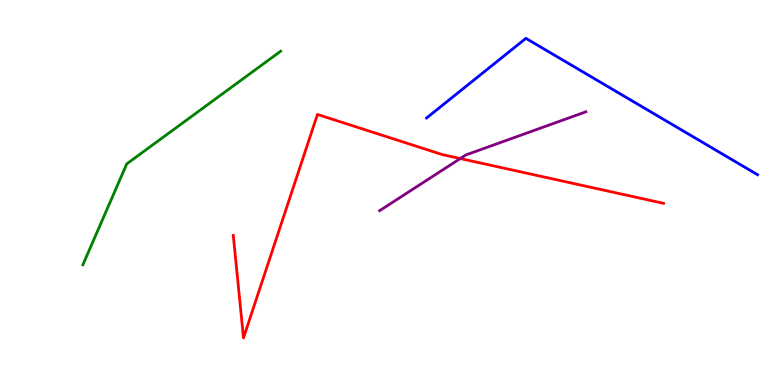[{'lines': ['blue', 'red'], 'intersections': []}, {'lines': ['green', 'red'], 'intersections': []}, {'lines': ['purple', 'red'], 'intersections': [{'x': 5.94, 'y': 5.88}]}, {'lines': ['blue', 'green'], 'intersections': []}, {'lines': ['blue', 'purple'], 'intersections': []}, {'lines': ['green', 'purple'], 'intersections': []}]